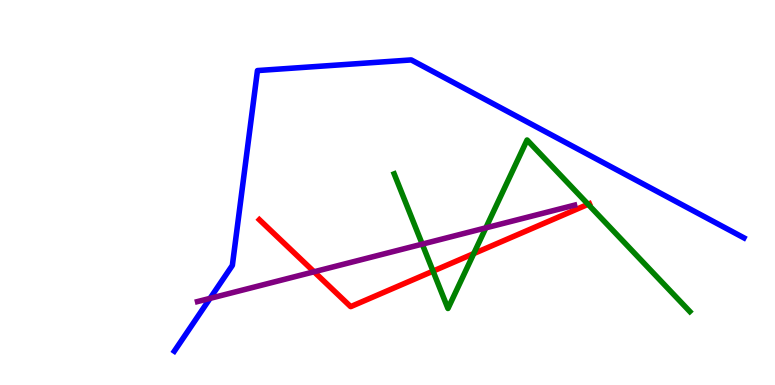[{'lines': ['blue', 'red'], 'intersections': []}, {'lines': ['green', 'red'], 'intersections': [{'x': 5.59, 'y': 2.96}, {'x': 6.11, 'y': 3.41}, {'x': 7.59, 'y': 4.69}]}, {'lines': ['purple', 'red'], 'intersections': [{'x': 4.05, 'y': 2.94}]}, {'lines': ['blue', 'green'], 'intersections': []}, {'lines': ['blue', 'purple'], 'intersections': [{'x': 2.71, 'y': 2.25}]}, {'lines': ['green', 'purple'], 'intersections': [{'x': 5.45, 'y': 3.66}, {'x': 6.27, 'y': 4.08}]}]